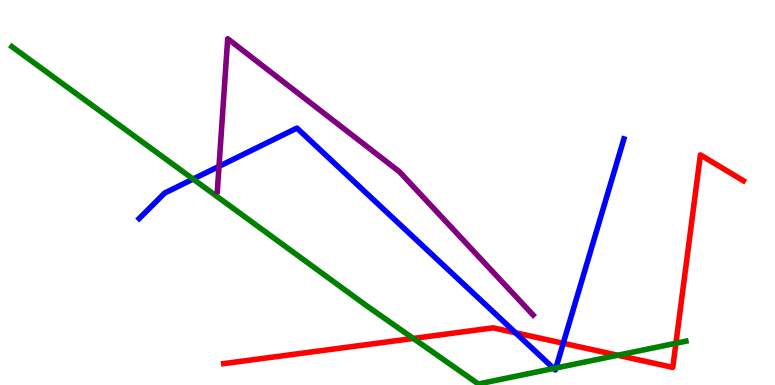[{'lines': ['blue', 'red'], 'intersections': [{'x': 6.65, 'y': 1.36}, {'x': 7.27, 'y': 1.08}]}, {'lines': ['green', 'red'], 'intersections': [{'x': 5.33, 'y': 1.21}, {'x': 7.97, 'y': 0.773}, {'x': 8.72, 'y': 1.08}]}, {'lines': ['purple', 'red'], 'intersections': []}, {'lines': ['blue', 'green'], 'intersections': [{'x': 2.49, 'y': 5.35}, {'x': 7.14, 'y': 0.43}, {'x': 7.17, 'y': 0.442}]}, {'lines': ['blue', 'purple'], 'intersections': [{'x': 2.83, 'y': 5.68}]}, {'lines': ['green', 'purple'], 'intersections': []}]